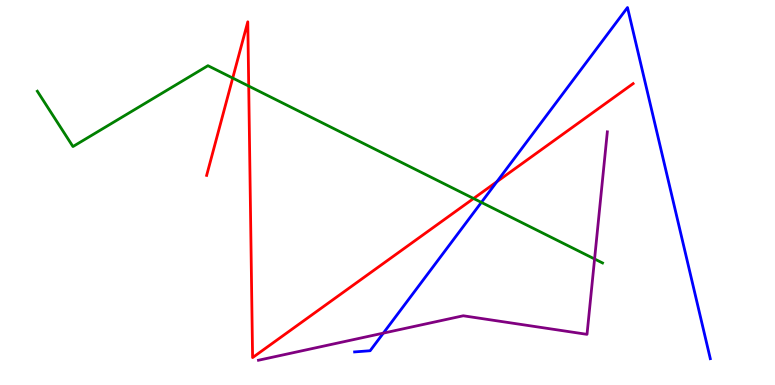[{'lines': ['blue', 'red'], 'intersections': [{'x': 6.41, 'y': 5.28}]}, {'lines': ['green', 'red'], 'intersections': [{'x': 3.0, 'y': 7.97}, {'x': 3.21, 'y': 7.76}, {'x': 6.11, 'y': 4.84}]}, {'lines': ['purple', 'red'], 'intersections': []}, {'lines': ['blue', 'green'], 'intersections': [{'x': 6.21, 'y': 4.74}]}, {'lines': ['blue', 'purple'], 'intersections': [{'x': 4.95, 'y': 1.35}]}, {'lines': ['green', 'purple'], 'intersections': [{'x': 7.67, 'y': 3.27}]}]